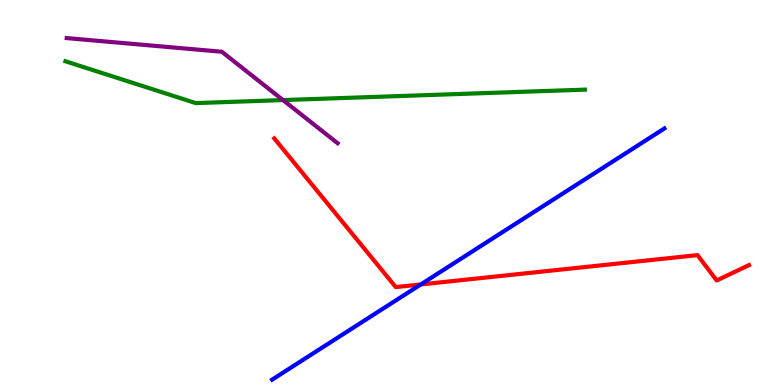[{'lines': ['blue', 'red'], 'intersections': [{'x': 5.43, 'y': 2.61}]}, {'lines': ['green', 'red'], 'intersections': []}, {'lines': ['purple', 'red'], 'intersections': []}, {'lines': ['blue', 'green'], 'intersections': []}, {'lines': ['blue', 'purple'], 'intersections': []}, {'lines': ['green', 'purple'], 'intersections': [{'x': 3.65, 'y': 7.4}]}]